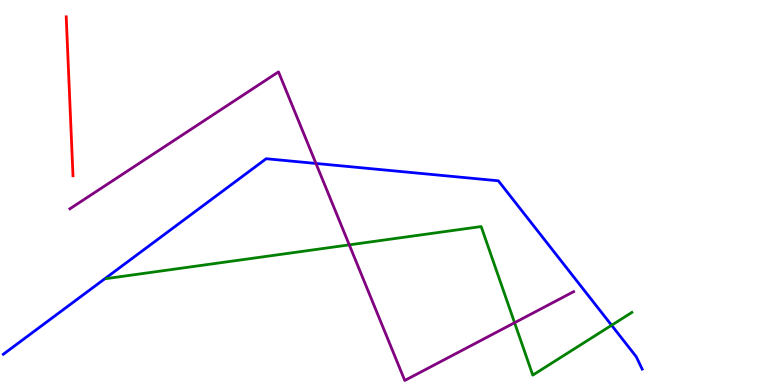[{'lines': ['blue', 'red'], 'intersections': []}, {'lines': ['green', 'red'], 'intersections': []}, {'lines': ['purple', 'red'], 'intersections': []}, {'lines': ['blue', 'green'], 'intersections': [{'x': 7.89, 'y': 1.55}]}, {'lines': ['blue', 'purple'], 'intersections': [{'x': 4.08, 'y': 5.75}]}, {'lines': ['green', 'purple'], 'intersections': [{'x': 4.51, 'y': 3.64}, {'x': 6.64, 'y': 1.62}]}]